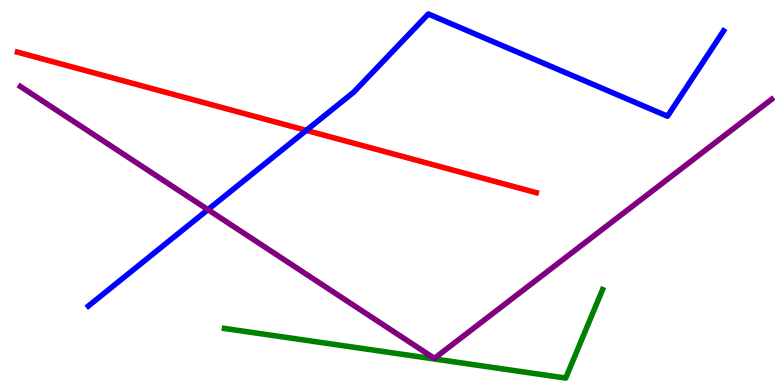[{'lines': ['blue', 'red'], 'intersections': [{'x': 3.95, 'y': 6.61}]}, {'lines': ['green', 'red'], 'intersections': []}, {'lines': ['purple', 'red'], 'intersections': []}, {'lines': ['blue', 'green'], 'intersections': []}, {'lines': ['blue', 'purple'], 'intersections': [{'x': 2.68, 'y': 4.55}]}, {'lines': ['green', 'purple'], 'intersections': []}]